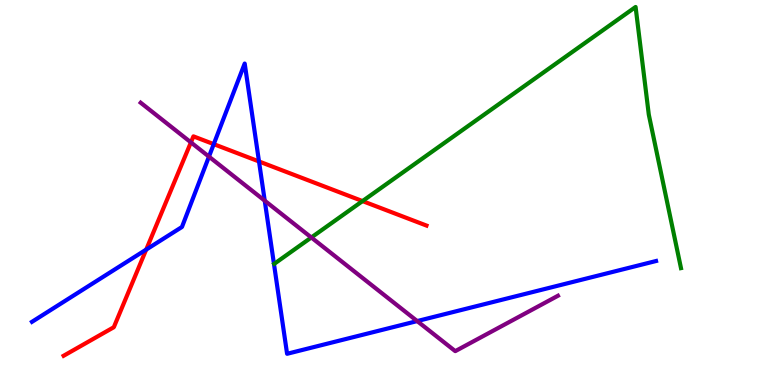[{'lines': ['blue', 'red'], 'intersections': [{'x': 1.89, 'y': 3.52}, {'x': 2.76, 'y': 6.26}, {'x': 3.34, 'y': 5.81}]}, {'lines': ['green', 'red'], 'intersections': [{'x': 4.68, 'y': 4.78}]}, {'lines': ['purple', 'red'], 'intersections': [{'x': 2.46, 'y': 6.3}]}, {'lines': ['blue', 'green'], 'intersections': []}, {'lines': ['blue', 'purple'], 'intersections': [{'x': 2.7, 'y': 5.93}, {'x': 3.42, 'y': 4.79}, {'x': 5.38, 'y': 1.66}]}, {'lines': ['green', 'purple'], 'intersections': [{'x': 4.02, 'y': 3.83}]}]